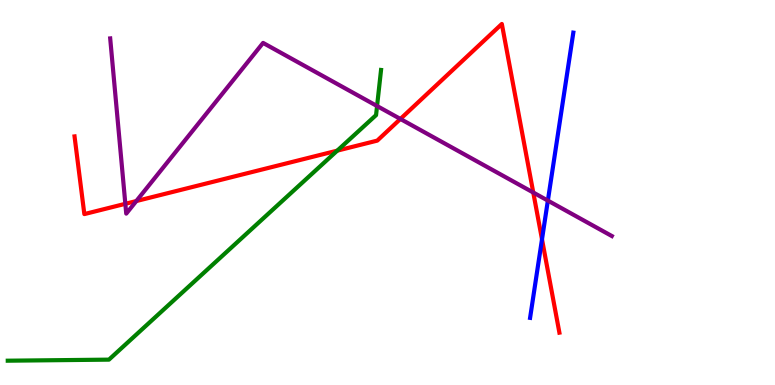[{'lines': ['blue', 'red'], 'intersections': [{'x': 6.99, 'y': 3.78}]}, {'lines': ['green', 'red'], 'intersections': [{'x': 4.35, 'y': 6.09}]}, {'lines': ['purple', 'red'], 'intersections': [{'x': 1.62, 'y': 4.71}, {'x': 1.76, 'y': 4.78}, {'x': 5.17, 'y': 6.91}, {'x': 6.88, 'y': 5.0}]}, {'lines': ['blue', 'green'], 'intersections': []}, {'lines': ['blue', 'purple'], 'intersections': [{'x': 7.07, 'y': 4.79}]}, {'lines': ['green', 'purple'], 'intersections': [{'x': 4.87, 'y': 7.25}]}]